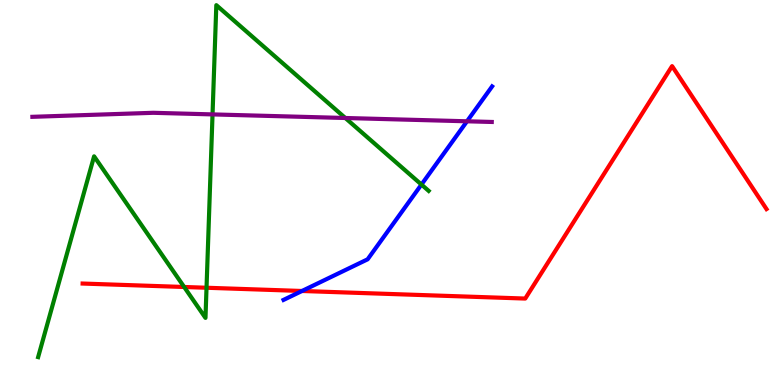[{'lines': ['blue', 'red'], 'intersections': [{'x': 3.9, 'y': 2.44}]}, {'lines': ['green', 'red'], 'intersections': [{'x': 2.38, 'y': 2.55}, {'x': 2.66, 'y': 2.53}]}, {'lines': ['purple', 'red'], 'intersections': []}, {'lines': ['blue', 'green'], 'intersections': [{'x': 5.44, 'y': 5.21}]}, {'lines': ['blue', 'purple'], 'intersections': [{'x': 6.03, 'y': 6.85}]}, {'lines': ['green', 'purple'], 'intersections': [{'x': 2.74, 'y': 7.03}, {'x': 4.46, 'y': 6.94}]}]